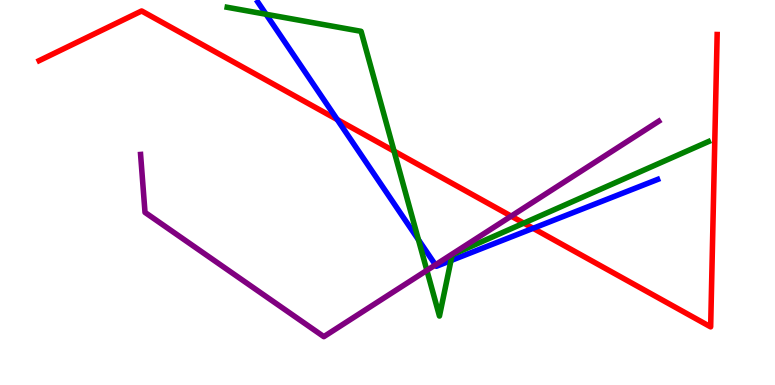[{'lines': ['blue', 'red'], 'intersections': [{'x': 4.35, 'y': 6.89}, {'x': 6.88, 'y': 4.07}]}, {'lines': ['green', 'red'], 'intersections': [{'x': 5.08, 'y': 6.08}, {'x': 6.76, 'y': 4.2}]}, {'lines': ['purple', 'red'], 'intersections': [{'x': 6.6, 'y': 4.39}]}, {'lines': ['blue', 'green'], 'intersections': [{'x': 3.43, 'y': 9.63}, {'x': 5.4, 'y': 3.77}, {'x': 5.82, 'y': 3.23}]}, {'lines': ['blue', 'purple'], 'intersections': [{'x': 5.62, 'y': 3.12}]}, {'lines': ['green', 'purple'], 'intersections': [{'x': 5.51, 'y': 2.98}]}]